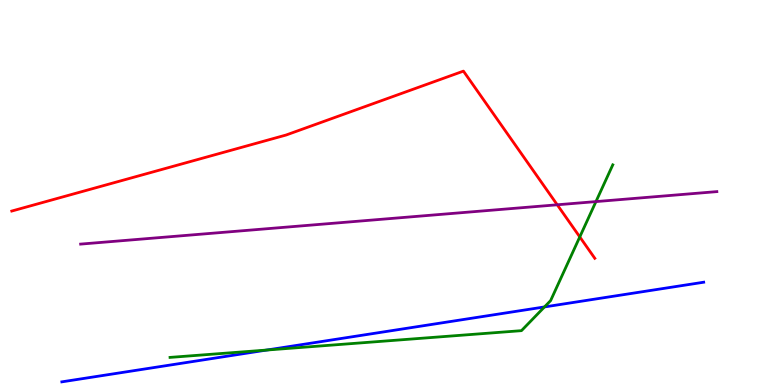[{'lines': ['blue', 'red'], 'intersections': []}, {'lines': ['green', 'red'], 'intersections': [{'x': 7.48, 'y': 3.85}]}, {'lines': ['purple', 'red'], 'intersections': [{'x': 7.19, 'y': 4.68}]}, {'lines': ['blue', 'green'], 'intersections': [{'x': 3.44, 'y': 0.908}, {'x': 7.03, 'y': 2.03}]}, {'lines': ['blue', 'purple'], 'intersections': []}, {'lines': ['green', 'purple'], 'intersections': [{'x': 7.69, 'y': 4.76}]}]